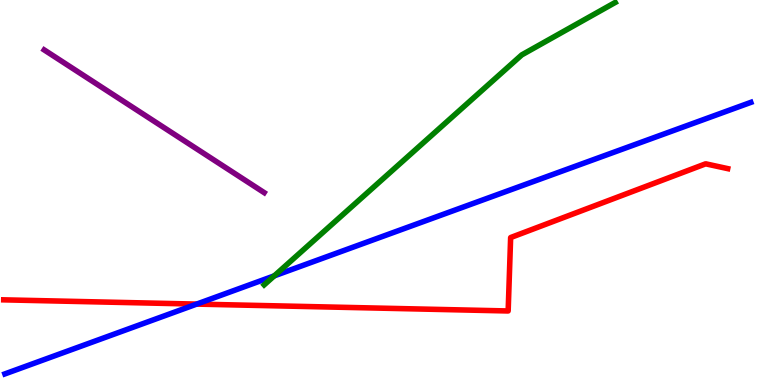[{'lines': ['blue', 'red'], 'intersections': [{'x': 2.54, 'y': 2.1}]}, {'lines': ['green', 'red'], 'intersections': []}, {'lines': ['purple', 'red'], 'intersections': []}, {'lines': ['blue', 'green'], 'intersections': [{'x': 3.54, 'y': 2.83}]}, {'lines': ['blue', 'purple'], 'intersections': []}, {'lines': ['green', 'purple'], 'intersections': []}]